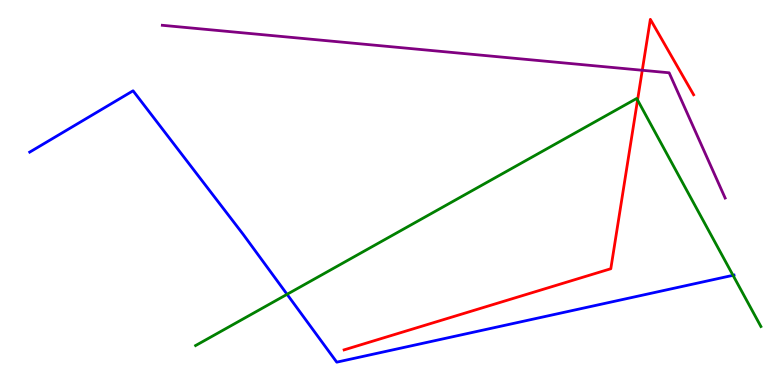[{'lines': ['blue', 'red'], 'intersections': []}, {'lines': ['green', 'red'], 'intersections': [{'x': 8.23, 'y': 7.4}]}, {'lines': ['purple', 'red'], 'intersections': [{'x': 8.29, 'y': 8.17}]}, {'lines': ['blue', 'green'], 'intersections': [{'x': 3.7, 'y': 2.36}, {'x': 9.46, 'y': 2.85}]}, {'lines': ['blue', 'purple'], 'intersections': []}, {'lines': ['green', 'purple'], 'intersections': []}]